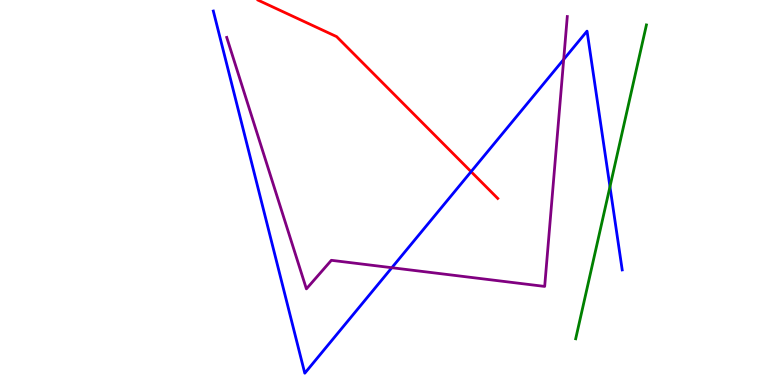[{'lines': ['blue', 'red'], 'intersections': [{'x': 6.08, 'y': 5.54}]}, {'lines': ['green', 'red'], 'intersections': []}, {'lines': ['purple', 'red'], 'intersections': []}, {'lines': ['blue', 'green'], 'intersections': [{'x': 7.87, 'y': 5.15}]}, {'lines': ['blue', 'purple'], 'intersections': [{'x': 5.06, 'y': 3.05}, {'x': 7.27, 'y': 8.46}]}, {'lines': ['green', 'purple'], 'intersections': []}]